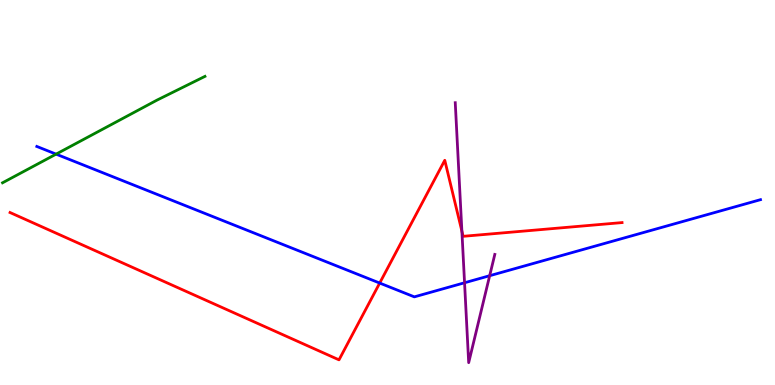[{'lines': ['blue', 'red'], 'intersections': [{'x': 4.9, 'y': 2.65}]}, {'lines': ['green', 'red'], 'intersections': []}, {'lines': ['purple', 'red'], 'intersections': [{'x': 5.96, 'y': 4.0}]}, {'lines': ['blue', 'green'], 'intersections': [{'x': 0.724, 'y': 6.0}]}, {'lines': ['blue', 'purple'], 'intersections': [{'x': 5.99, 'y': 2.66}, {'x': 6.32, 'y': 2.84}]}, {'lines': ['green', 'purple'], 'intersections': []}]